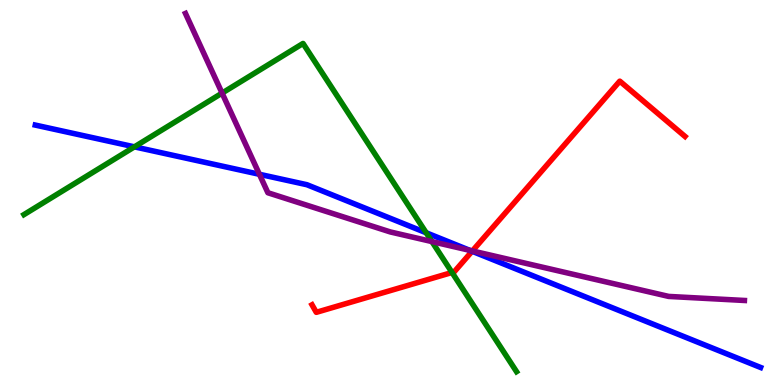[{'lines': ['blue', 'red'], 'intersections': [{'x': 6.09, 'y': 3.47}]}, {'lines': ['green', 'red'], 'intersections': [{'x': 5.83, 'y': 2.92}]}, {'lines': ['purple', 'red'], 'intersections': [{'x': 6.09, 'y': 3.48}]}, {'lines': ['blue', 'green'], 'intersections': [{'x': 1.73, 'y': 6.19}, {'x': 5.5, 'y': 3.95}]}, {'lines': ['blue', 'purple'], 'intersections': [{'x': 3.35, 'y': 5.47}, {'x': 6.06, 'y': 3.5}]}, {'lines': ['green', 'purple'], 'intersections': [{'x': 2.87, 'y': 7.58}, {'x': 5.57, 'y': 3.73}]}]